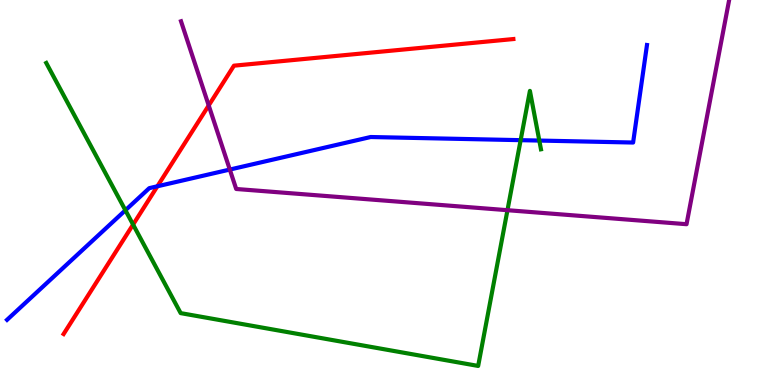[{'lines': ['blue', 'red'], 'intersections': [{'x': 2.03, 'y': 5.16}]}, {'lines': ['green', 'red'], 'intersections': [{'x': 1.72, 'y': 4.17}]}, {'lines': ['purple', 'red'], 'intersections': [{'x': 2.69, 'y': 7.26}]}, {'lines': ['blue', 'green'], 'intersections': [{'x': 1.62, 'y': 4.54}, {'x': 6.72, 'y': 6.36}, {'x': 6.96, 'y': 6.35}]}, {'lines': ['blue', 'purple'], 'intersections': [{'x': 2.97, 'y': 5.6}]}, {'lines': ['green', 'purple'], 'intersections': [{'x': 6.55, 'y': 4.54}]}]